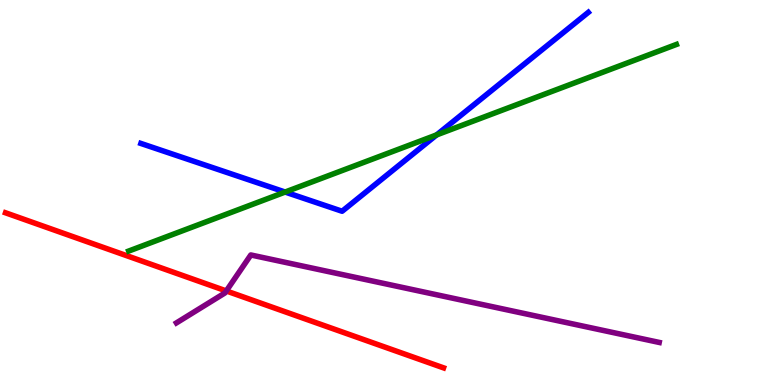[{'lines': ['blue', 'red'], 'intersections': []}, {'lines': ['green', 'red'], 'intersections': []}, {'lines': ['purple', 'red'], 'intersections': [{'x': 2.92, 'y': 2.44}]}, {'lines': ['blue', 'green'], 'intersections': [{'x': 3.68, 'y': 5.01}, {'x': 5.63, 'y': 6.5}]}, {'lines': ['blue', 'purple'], 'intersections': []}, {'lines': ['green', 'purple'], 'intersections': []}]